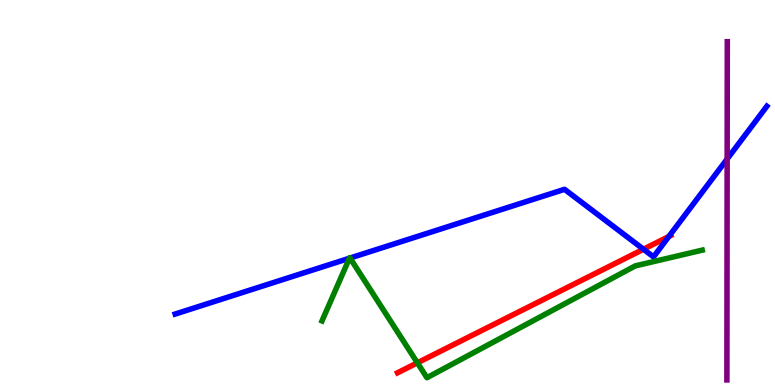[{'lines': ['blue', 'red'], 'intersections': [{'x': 8.3, 'y': 3.53}, {'x': 8.63, 'y': 3.86}]}, {'lines': ['green', 'red'], 'intersections': [{'x': 5.39, 'y': 0.576}]}, {'lines': ['purple', 'red'], 'intersections': []}, {'lines': ['blue', 'green'], 'intersections': [{'x': 4.51, 'y': 3.29}, {'x': 4.52, 'y': 3.3}]}, {'lines': ['blue', 'purple'], 'intersections': [{'x': 9.38, 'y': 5.87}]}, {'lines': ['green', 'purple'], 'intersections': []}]